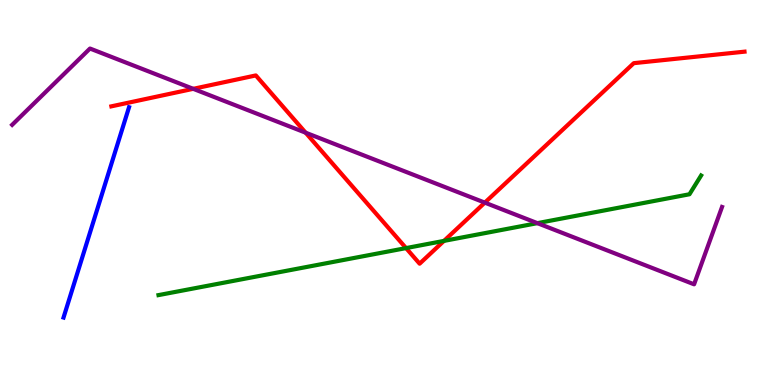[{'lines': ['blue', 'red'], 'intersections': []}, {'lines': ['green', 'red'], 'intersections': [{'x': 5.24, 'y': 3.56}, {'x': 5.73, 'y': 3.74}]}, {'lines': ['purple', 'red'], 'intersections': [{'x': 2.49, 'y': 7.69}, {'x': 3.94, 'y': 6.55}, {'x': 6.26, 'y': 4.74}]}, {'lines': ['blue', 'green'], 'intersections': []}, {'lines': ['blue', 'purple'], 'intersections': []}, {'lines': ['green', 'purple'], 'intersections': [{'x': 6.93, 'y': 4.2}]}]